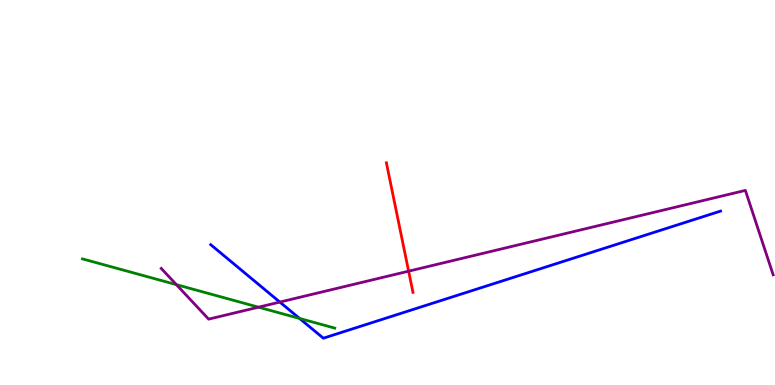[{'lines': ['blue', 'red'], 'intersections': []}, {'lines': ['green', 'red'], 'intersections': []}, {'lines': ['purple', 'red'], 'intersections': [{'x': 5.27, 'y': 2.96}]}, {'lines': ['blue', 'green'], 'intersections': [{'x': 3.87, 'y': 1.73}]}, {'lines': ['blue', 'purple'], 'intersections': [{'x': 3.61, 'y': 2.15}]}, {'lines': ['green', 'purple'], 'intersections': [{'x': 2.28, 'y': 2.61}, {'x': 3.34, 'y': 2.02}]}]